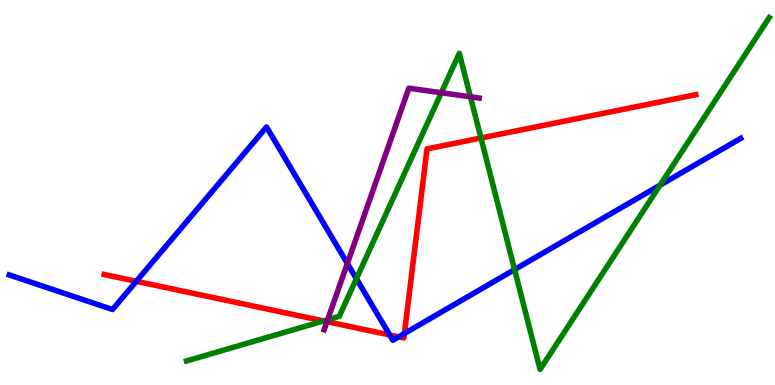[{'lines': ['blue', 'red'], 'intersections': [{'x': 1.76, 'y': 2.69}, {'x': 5.03, 'y': 1.3}, {'x': 5.14, 'y': 1.25}, {'x': 5.22, 'y': 1.34}]}, {'lines': ['green', 'red'], 'intersections': [{'x': 4.17, 'y': 1.66}, {'x': 6.21, 'y': 6.42}]}, {'lines': ['purple', 'red'], 'intersections': [{'x': 4.22, 'y': 1.64}]}, {'lines': ['blue', 'green'], 'intersections': [{'x': 4.6, 'y': 2.76}, {'x': 6.64, 'y': 3.0}, {'x': 8.52, 'y': 5.19}]}, {'lines': ['blue', 'purple'], 'intersections': [{'x': 4.48, 'y': 3.16}]}, {'lines': ['green', 'purple'], 'intersections': [{'x': 4.23, 'y': 1.69}, {'x': 5.69, 'y': 7.59}, {'x': 6.07, 'y': 7.49}]}]